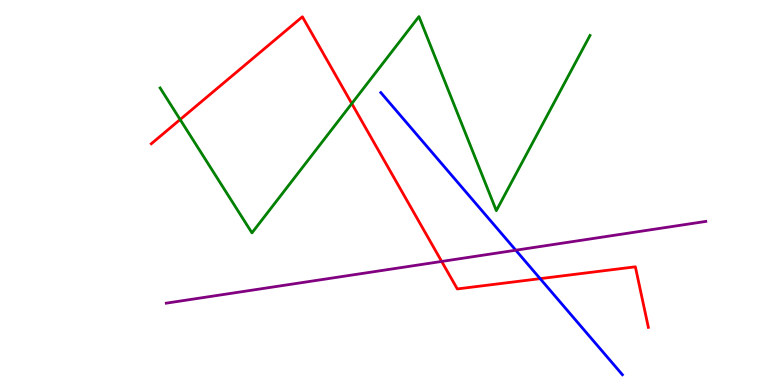[{'lines': ['blue', 'red'], 'intersections': [{'x': 6.97, 'y': 2.76}]}, {'lines': ['green', 'red'], 'intersections': [{'x': 2.32, 'y': 6.9}, {'x': 4.54, 'y': 7.31}]}, {'lines': ['purple', 'red'], 'intersections': [{'x': 5.7, 'y': 3.21}]}, {'lines': ['blue', 'green'], 'intersections': []}, {'lines': ['blue', 'purple'], 'intersections': [{'x': 6.66, 'y': 3.5}]}, {'lines': ['green', 'purple'], 'intersections': []}]